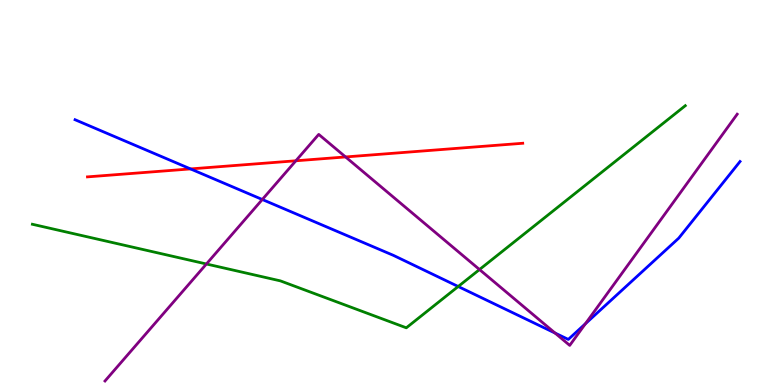[{'lines': ['blue', 'red'], 'intersections': [{'x': 2.46, 'y': 5.61}]}, {'lines': ['green', 'red'], 'intersections': []}, {'lines': ['purple', 'red'], 'intersections': [{'x': 3.82, 'y': 5.82}, {'x': 4.46, 'y': 5.92}]}, {'lines': ['blue', 'green'], 'intersections': [{'x': 5.91, 'y': 2.56}]}, {'lines': ['blue', 'purple'], 'intersections': [{'x': 3.38, 'y': 4.82}, {'x': 7.16, 'y': 1.35}, {'x': 7.55, 'y': 1.59}]}, {'lines': ['green', 'purple'], 'intersections': [{'x': 2.66, 'y': 3.14}, {'x': 6.19, 'y': 3.0}]}]